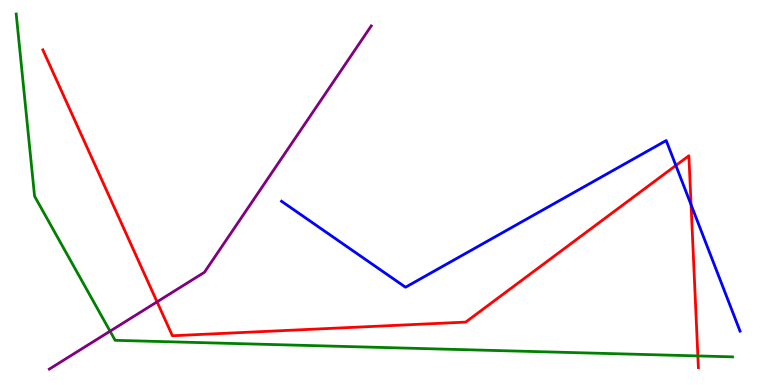[{'lines': ['blue', 'red'], 'intersections': [{'x': 8.72, 'y': 5.7}, {'x': 8.92, 'y': 4.68}]}, {'lines': ['green', 'red'], 'intersections': [{'x': 9.0, 'y': 0.755}]}, {'lines': ['purple', 'red'], 'intersections': [{'x': 2.03, 'y': 2.16}]}, {'lines': ['blue', 'green'], 'intersections': []}, {'lines': ['blue', 'purple'], 'intersections': []}, {'lines': ['green', 'purple'], 'intersections': [{'x': 1.42, 'y': 1.4}]}]